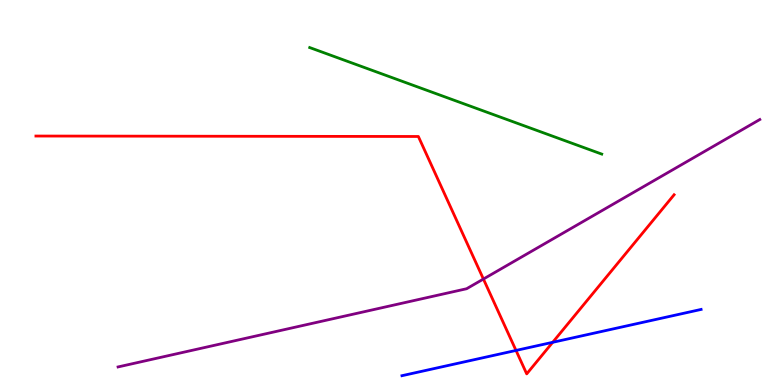[{'lines': ['blue', 'red'], 'intersections': [{'x': 6.66, 'y': 0.898}, {'x': 7.13, 'y': 1.11}]}, {'lines': ['green', 'red'], 'intersections': []}, {'lines': ['purple', 'red'], 'intersections': [{'x': 6.24, 'y': 2.75}]}, {'lines': ['blue', 'green'], 'intersections': []}, {'lines': ['blue', 'purple'], 'intersections': []}, {'lines': ['green', 'purple'], 'intersections': []}]